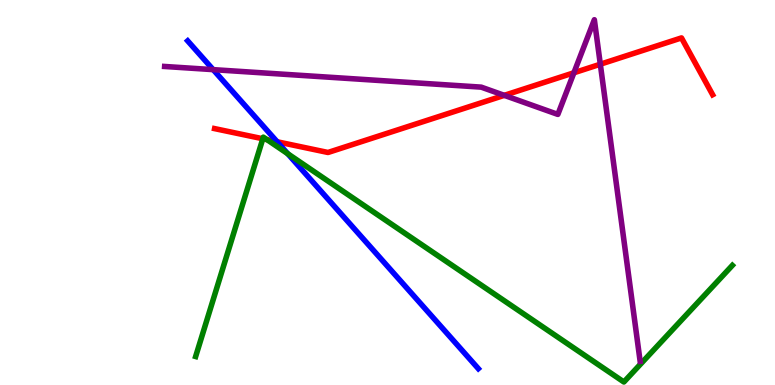[{'lines': ['blue', 'red'], 'intersections': [{'x': 3.58, 'y': 6.32}]}, {'lines': ['green', 'red'], 'intersections': [{'x': 3.39, 'y': 6.4}, {'x': 3.44, 'y': 6.37}]}, {'lines': ['purple', 'red'], 'intersections': [{'x': 6.51, 'y': 7.52}, {'x': 7.41, 'y': 8.11}, {'x': 7.75, 'y': 8.33}]}, {'lines': ['blue', 'green'], 'intersections': [{'x': 3.71, 'y': 6.01}]}, {'lines': ['blue', 'purple'], 'intersections': [{'x': 2.75, 'y': 8.19}]}, {'lines': ['green', 'purple'], 'intersections': []}]